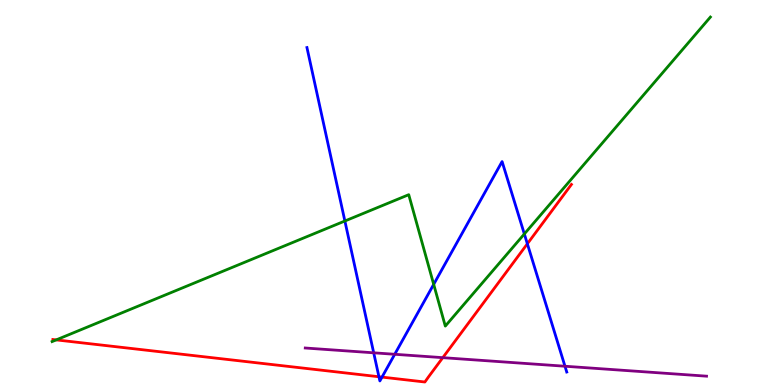[{'lines': ['blue', 'red'], 'intersections': [{'x': 4.89, 'y': 0.214}, {'x': 4.93, 'y': 0.205}, {'x': 6.8, 'y': 3.67}]}, {'lines': ['green', 'red'], 'intersections': [{'x': 0.725, 'y': 1.17}]}, {'lines': ['purple', 'red'], 'intersections': [{'x': 5.71, 'y': 0.71}]}, {'lines': ['blue', 'green'], 'intersections': [{'x': 4.45, 'y': 4.26}, {'x': 5.6, 'y': 2.61}, {'x': 6.77, 'y': 3.92}]}, {'lines': ['blue', 'purple'], 'intersections': [{'x': 4.82, 'y': 0.836}, {'x': 5.09, 'y': 0.798}, {'x': 7.29, 'y': 0.487}]}, {'lines': ['green', 'purple'], 'intersections': []}]